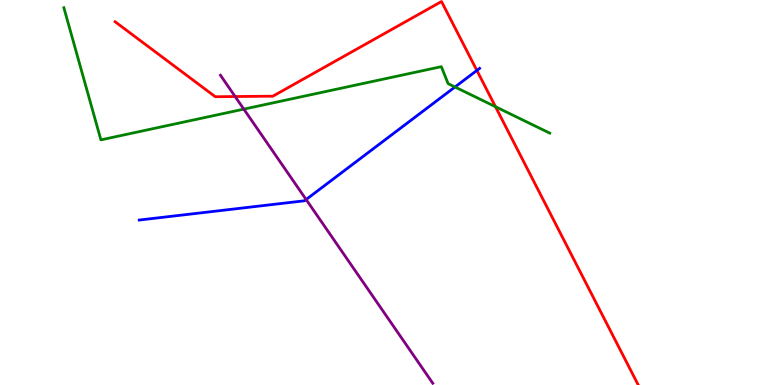[{'lines': ['blue', 'red'], 'intersections': [{'x': 6.15, 'y': 8.17}]}, {'lines': ['green', 'red'], 'intersections': [{'x': 6.39, 'y': 7.23}]}, {'lines': ['purple', 'red'], 'intersections': [{'x': 3.03, 'y': 7.49}]}, {'lines': ['blue', 'green'], 'intersections': [{'x': 5.87, 'y': 7.74}]}, {'lines': ['blue', 'purple'], 'intersections': [{'x': 3.95, 'y': 4.82}]}, {'lines': ['green', 'purple'], 'intersections': [{'x': 3.15, 'y': 7.17}]}]